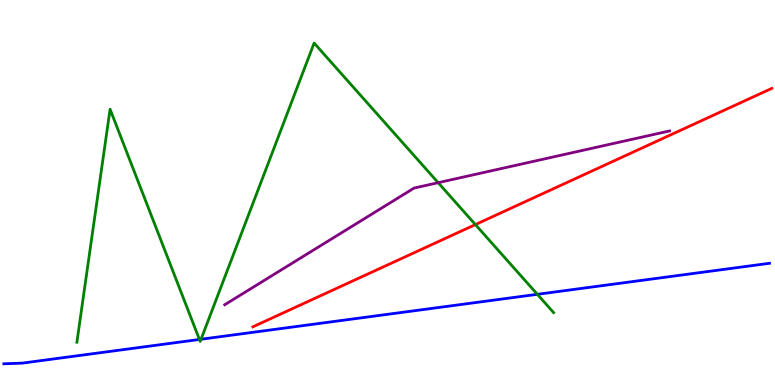[{'lines': ['blue', 'red'], 'intersections': []}, {'lines': ['green', 'red'], 'intersections': [{'x': 6.13, 'y': 4.17}]}, {'lines': ['purple', 'red'], 'intersections': []}, {'lines': ['blue', 'green'], 'intersections': [{'x': 2.57, 'y': 1.18}, {'x': 2.59, 'y': 1.19}, {'x': 6.93, 'y': 2.36}]}, {'lines': ['blue', 'purple'], 'intersections': []}, {'lines': ['green', 'purple'], 'intersections': [{'x': 5.65, 'y': 5.25}]}]